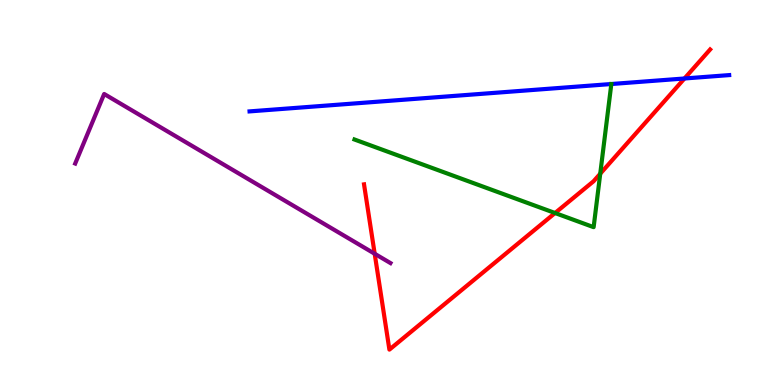[{'lines': ['blue', 'red'], 'intersections': [{'x': 8.83, 'y': 7.96}]}, {'lines': ['green', 'red'], 'intersections': [{'x': 7.16, 'y': 4.47}, {'x': 7.75, 'y': 5.49}]}, {'lines': ['purple', 'red'], 'intersections': [{'x': 4.83, 'y': 3.41}]}, {'lines': ['blue', 'green'], 'intersections': []}, {'lines': ['blue', 'purple'], 'intersections': []}, {'lines': ['green', 'purple'], 'intersections': []}]